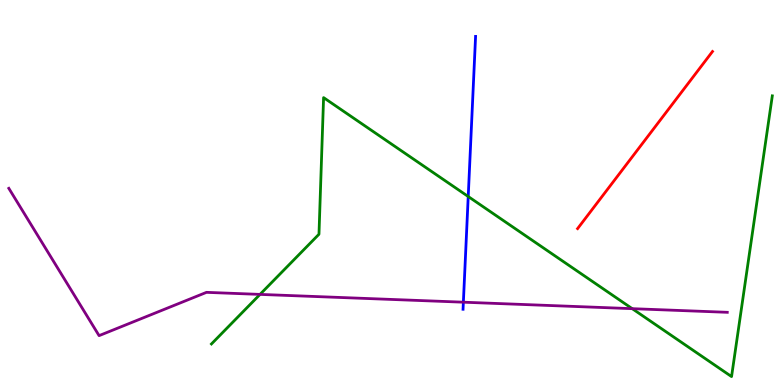[{'lines': ['blue', 'red'], 'intersections': []}, {'lines': ['green', 'red'], 'intersections': []}, {'lines': ['purple', 'red'], 'intersections': []}, {'lines': ['blue', 'green'], 'intersections': [{'x': 6.04, 'y': 4.9}]}, {'lines': ['blue', 'purple'], 'intersections': [{'x': 5.98, 'y': 2.15}]}, {'lines': ['green', 'purple'], 'intersections': [{'x': 3.36, 'y': 2.35}, {'x': 8.16, 'y': 1.98}]}]